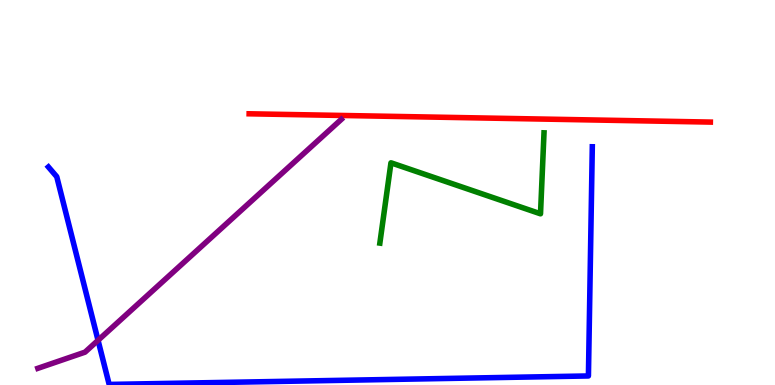[{'lines': ['blue', 'red'], 'intersections': []}, {'lines': ['green', 'red'], 'intersections': []}, {'lines': ['purple', 'red'], 'intersections': []}, {'lines': ['blue', 'green'], 'intersections': []}, {'lines': ['blue', 'purple'], 'intersections': [{'x': 1.27, 'y': 1.16}]}, {'lines': ['green', 'purple'], 'intersections': []}]